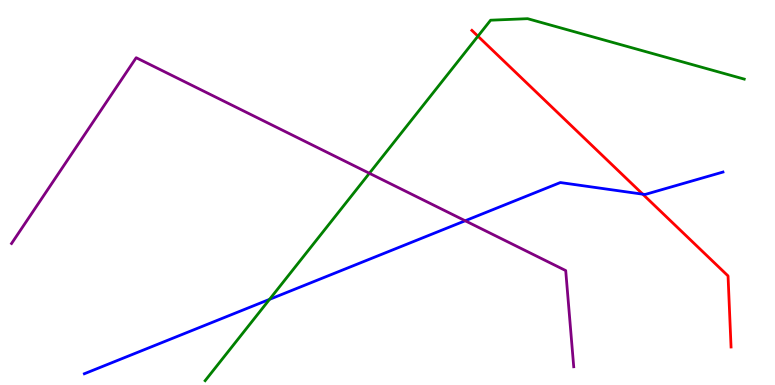[{'lines': ['blue', 'red'], 'intersections': [{'x': 8.29, 'y': 4.96}]}, {'lines': ['green', 'red'], 'intersections': [{'x': 6.17, 'y': 9.06}]}, {'lines': ['purple', 'red'], 'intersections': []}, {'lines': ['blue', 'green'], 'intersections': [{'x': 3.48, 'y': 2.22}]}, {'lines': ['blue', 'purple'], 'intersections': [{'x': 6.0, 'y': 4.27}]}, {'lines': ['green', 'purple'], 'intersections': [{'x': 4.77, 'y': 5.5}]}]